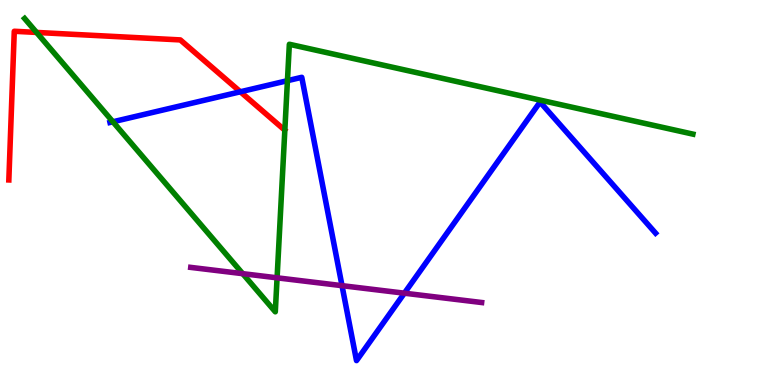[{'lines': ['blue', 'red'], 'intersections': [{'x': 3.1, 'y': 7.62}]}, {'lines': ['green', 'red'], 'intersections': [{'x': 0.471, 'y': 9.16}]}, {'lines': ['purple', 'red'], 'intersections': []}, {'lines': ['blue', 'green'], 'intersections': [{'x': 1.46, 'y': 6.84}, {'x': 3.71, 'y': 7.9}]}, {'lines': ['blue', 'purple'], 'intersections': [{'x': 4.41, 'y': 2.58}, {'x': 5.22, 'y': 2.38}]}, {'lines': ['green', 'purple'], 'intersections': [{'x': 3.13, 'y': 2.89}, {'x': 3.58, 'y': 2.78}]}]